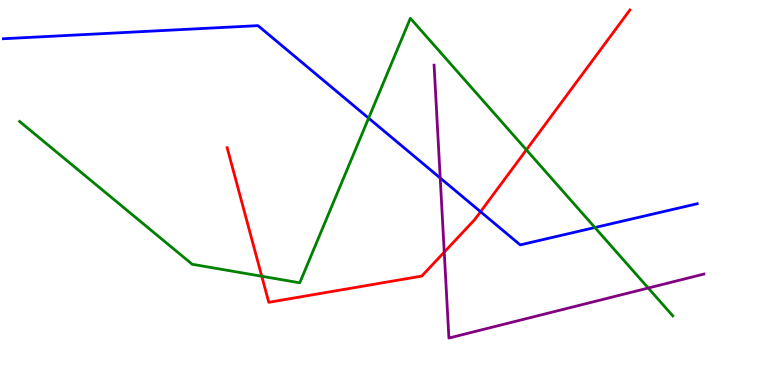[{'lines': ['blue', 'red'], 'intersections': [{'x': 6.2, 'y': 4.5}]}, {'lines': ['green', 'red'], 'intersections': [{'x': 3.38, 'y': 2.82}, {'x': 6.79, 'y': 6.11}]}, {'lines': ['purple', 'red'], 'intersections': [{'x': 5.73, 'y': 3.45}]}, {'lines': ['blue', 'green'], 'intersections': [{'x': 4.76, 'y': 6.93}, {'x': 7.68, 'y': 4.09}]}, {'lines': ['blue', 'purple'], 'intersections': [{'x': 5.68, 'y': 5.38}]}, {'lines': ['green', 'purple'], 'intersections': [{'x': 8.36, 'y': 2.52}]}]